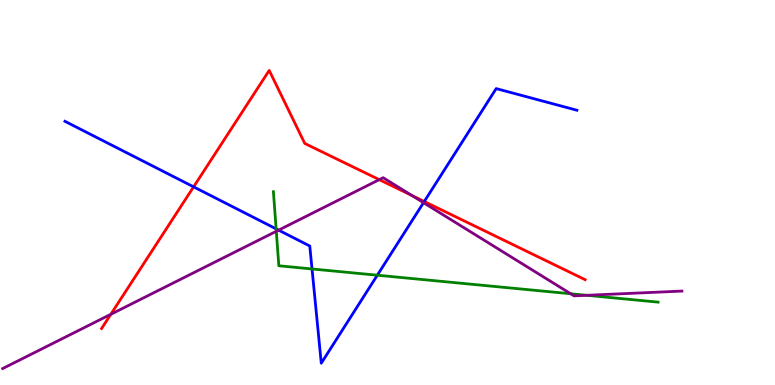[{'lines': ['blue', 'red'], 'intersections': [{'x': 2.5, 'y': 5.15}, {'x': 5.47, 'y': 4.77}]}, {'lines': ['green', 'red'], 'intersections': []}, {'lines': ['purple', 'red'], 'intersections': [{'x': 1.43, 'y': 1.84}, {'x': 4.89, 'y': 5.33}, {'x': 5.31, 'y': 4.92}]}, {'lines': ['blue', 'green'], 'intersections': [{'x': 3.56, 'y': 4.06}, {'x': 4.03, 'y': 3.01}, {'x': 4.87, 'y': 2.85}]}, {'lines': ['blue', 'purple'], 'intersections': [{'x': 3.59, 'y': 4.02}, {'x': 5.46, 'y': 4.74}]}, {'lines': ['green', 'purple'], 'intersections': [{'x': 3.57, 'y': 3.99}, {'x': 7.36, 'y': 2.37}, {'x': 7.57, 'y': 2.33}]}]